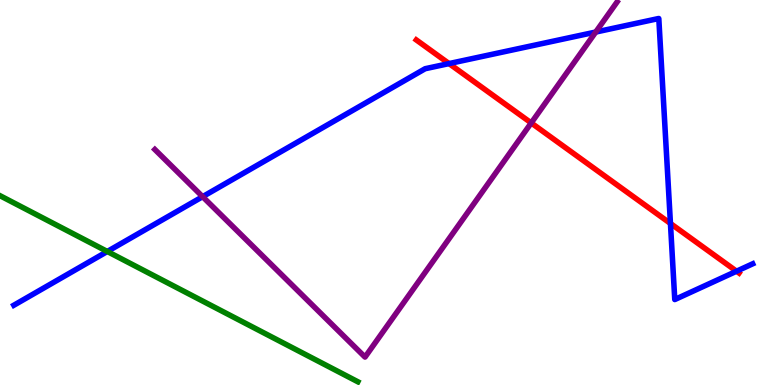[{'lines': ['blue', 'red'], 'intersections': [{'x': 5.79, 'y': 8.35}, {'x': 8.65, 'y': 4.2}, {'x': 9.5, 'y': 2.96}]}, {'lines': ['green', 'red'], 'intersections': []}, {'lines': ['purple', 'red'], 'intersections': [{'x': 6.85, 'y': 6.81}]}, {'lines': ['blue', 'green'], 'intersections': [{'x': 1.38, 'y': 3.47}]}, {'lines': ['blue', 'purple'], 'intersections': [{'x': 2.61, 'y': 4.89}, {'x': 7.69, 'y': 9.17}]}, {'lines': ['green', 'purple'], 'intersections': []}]